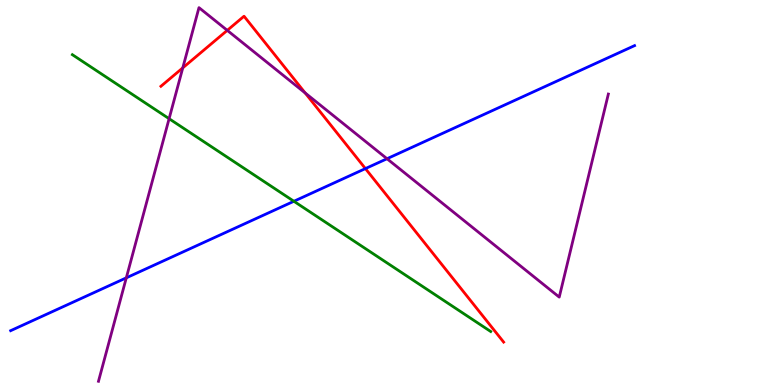[{'lines': ['blue', 'red'], 'intersections': [{'x': 4.72, 'y': 5.62}]}, {'lines': ['green', 'red'], 'intersections': []}, {'lines': ['purple', 'red'], 'intersections': [{'x': 2.36, 'y': 8.24}, {'x': 2.93, 'y': 9.21}, {'x': 3.94, 'y': 7.59}]}, {'lines': ['blue', 'green'], 'intersections': [{'x': 3.79, 'y': 4.77}]}, {'lines': ['blue', 'purple'], 'intersections': [{'x': 1.63, 'y': 2.78}, {'x': 4.99, 'y': 5.88}]}, {'lines': ['green', 'purple'], 'intersections': [{'x': 2.18, 'y': 6.92}]}]